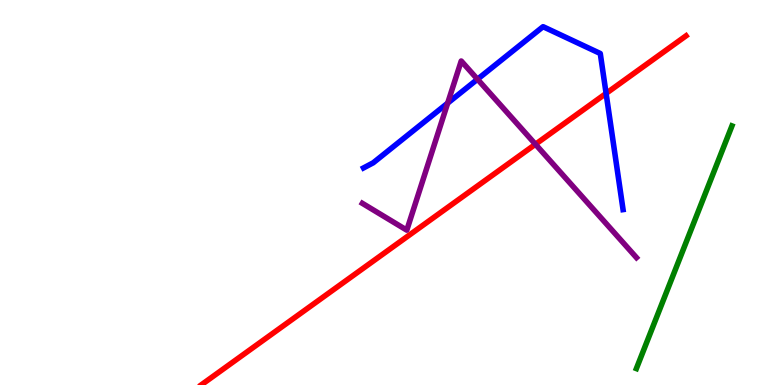[{'lines': ['blue', 'red'], 'intersections': [{'x': 7.82, 'y': 7.57}]}, {'lines': ['green', 'red'], 'intersections': []}, {'lines': ['purple', 'red'], 'intersections': [{'x': 6.91, 'y': 6.25}]}, {'lines': ['blue', 'green'], 'intersections': []}, {'lines': ['blue', 'purple'], 'intersections': [{'x': 5.78, 'y': 7.32}, {'x': 6.16, 'y': 7.94}]}, {'lines': ['green', 'purple'], 'intersections': []}]